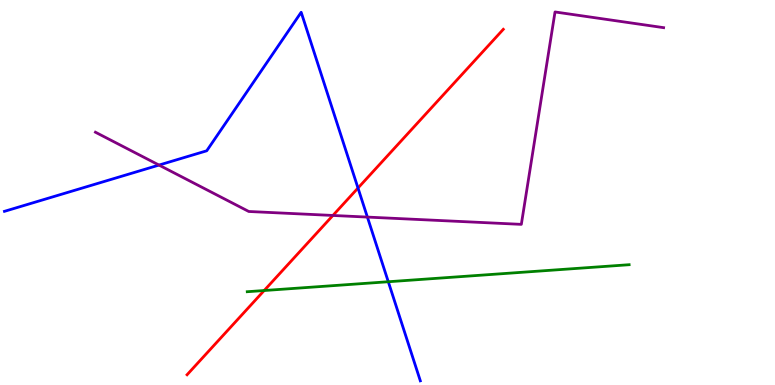[{'lines': ['blue', 'red'], 'intersections': [{'x': 4.62, 'y': 5.12}]}, {'lines': ['green', 'red'], 'intersections': [{'x': 3.41, 'y': 2.45}]}, {'lines': ['purple', 'red'], 'intersections': [{'x': 4.3, 'y': 4.4}]}, {'lines': ['blue', 'green'], 'intersections': [{'x': 5.01, 'y': 2.68}]}, {'lines': ['blue', 'purple'], 'intersections': [{'x': 2.05, 'y': 5.71}, {'x': 4.74, 'y': 4.36}]}, {'lines': ['green', 'purple'], 'intersections': []}]